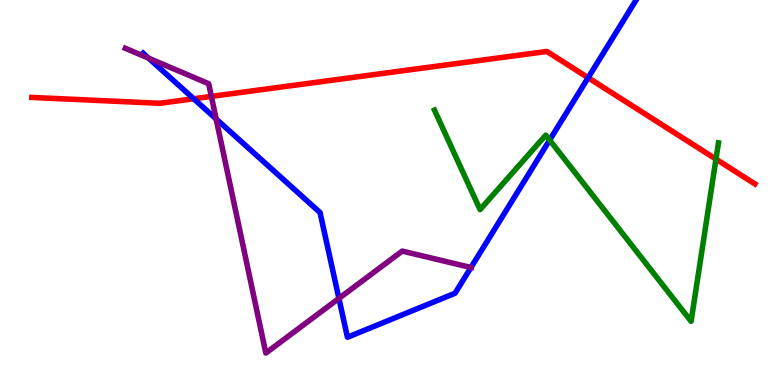[{'lines': ['blue', 'red'], 'intersections': [{'x': 2.5, 'y': 7.43}, {'x': 7.59, 'y': 7.98}]}, {'lines': ['green', 'red'], 'intersections': [{'x': 9.24, 'y': 5.87}]}, {'lines': ['purple', 'red'], 'intersections': [{'x': 2.73, 'y': 7.5}]}, {'lines': ['blue', 'green'], 'intersections': [{'x': 7.09, 'y': 6.36}]}, {'lines': ['blue', 'purple'], 'intersections': [{'x': 1.92, 'y': 8.49}, {'x': 2.79, 'y': 6.91}, {'x': 4.37, 'y': 2.25}, {'x': 6.08, 'y': 3.05}]}, {'lines': ['green', 'purple'], 'intersections': []}]